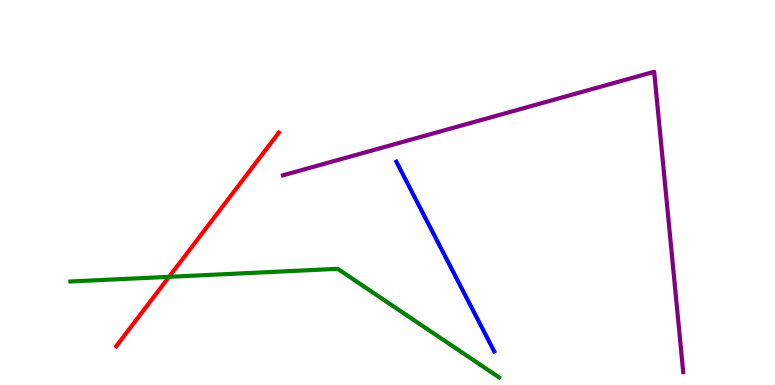[{'lines': ['blue', 'red'], 'intersections': []}, {'lines': ['green', 'red'], 'intersections': [{'x': 2.18, 'y': 2.81}]}, {'lines': ['purple', 'red'], 'intersections': []}, {'lines': ['blue', 'green'], 'intersections': []}, {'lines': ['blue', 'purple'], 'intersections': []}, {'lines': ['green', 'purple'], 'intersections': []}]